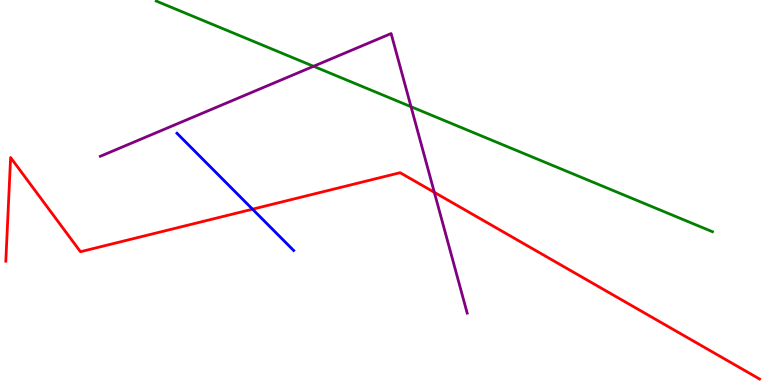[{'lines': ['blue', 'red'], 'intersections': [{'x': 3.26, 'y': 4.57}]}, {'lines': ['green', 'red'], 'intersections': []}, {'lines': ['purple', 'red'], 'intersections': [{'x': 5.6, 'y': 5.0}]}, {'lines': ['blue', 'green'], 'intersections': []}, {'lines': ['blue', 'purple'], 'intersections': []}, {'lines': ['green', 'purple'], 'intersections': [{'x': 4.05, 'y': 8.28}, {'x': 5.3, 'y': 7.23}]}]